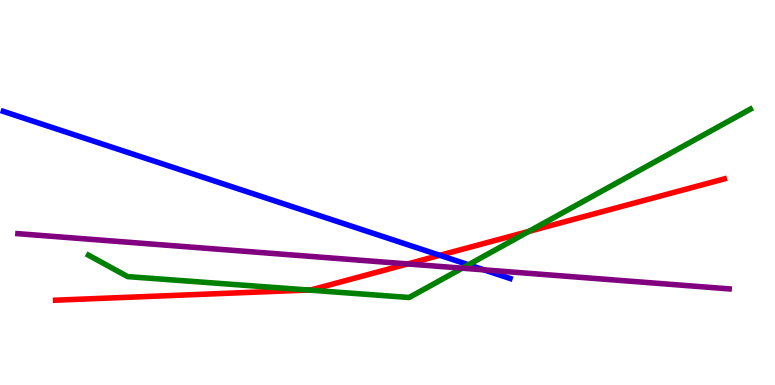[{'lines': ['blue', 'red'], 'intersections': [{'x': 5.68, 'y': 3.37}]}, {'lines': ['green', 'red'], 'intersections': [{'x': 3.98, 'y': 2.47}, {'x': 6.82, 'y': 3.99}]}, {'lines': ['purple', 'red'], 'intersections': [{'x': 5.26, 'y': 3.14}]}, {'lines': ['blue', 'green'], 'intersections': [{'x': 6.04, 'y': 3.12}]}, {'lines': ['blue', 'purple'], 'intersections': [{'x': 6.24, 'y': 2.99}]}, {'lines': ['green', 'purple'], 'intersections': [{'x': 5.96, 'y': 3.03}]}]